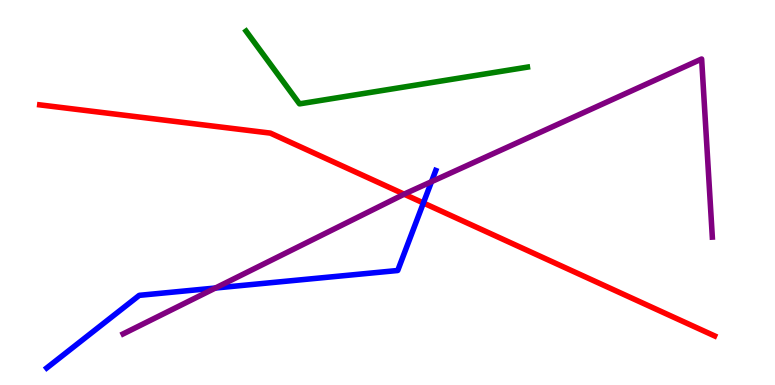[{'lines': ['blue', 'red'], 'intersections': [{'x': 5.46, 'y': 4.73}]}, {'lines': ['green', 'red'], 'intersections': []}, {'lines': ['purple', 'red'], 'intersections': [{'x': 5.21, 'y': 4.96}]}, {'lines': ['blue', 'green'], 'intersections': []}, {'lines': ['blue', 'purple'], 'intersections': [{'x': 2.78, 'y': 2.52}, {'x': 5.57, 'y': 5.28}]}, {'lines': ['green', 'purple'], 'intersections': []}]